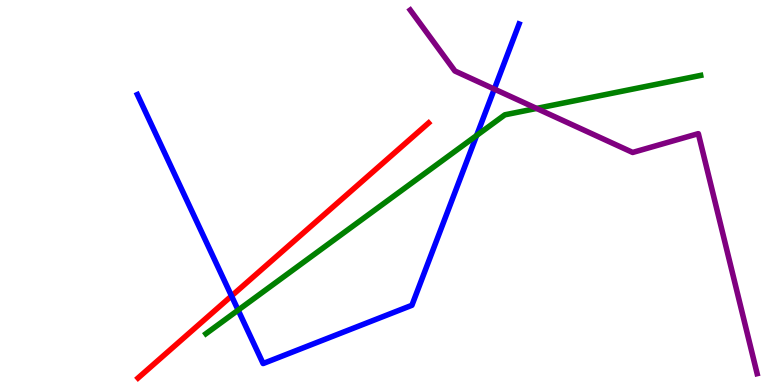[{'lines': ['blue', 'red'], 'intersections': [{'x': 2.99, 'y': 2.31}]}, {'lines': ['green', 'red'], 'intersections': []}, {'lines': ['purple', 'red'], 'intersections': []}, {'lines': ['blue', 'green'], 'intersections': [{'x': 3.07, 'y': 1.94}, {'x': 6.15, 'y': 6.48}]}, {'lines': ['blue', 'purple'], 'intersections': [{'x': 6.38, 'y': 7.69}]}, {'lines': ['green', 'purple'], 'intersections': [{'x': 6.92, 'y': 7.18}]}]